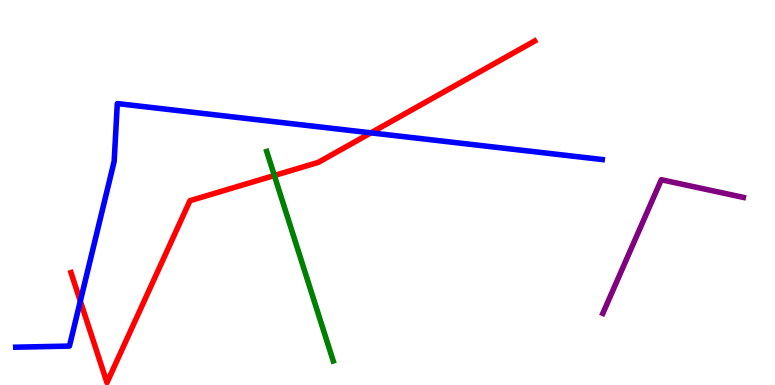[{'lines': ['blue', 'red'], 'intersections': [{'x': 1.04, 'y': 2.18}, {'x': 4.79, 'y': 6.55}]}, {'lines': ['green', 'red'], 'intersections': [{'x': 3.54, 'y': 5.44}]}, {'lines': ['purple', 'red'], 'intersections': []}, {'lines': ['blue', 'green'], 'intersections': []}, {'lines': ['blue', 'purple'], 'intersections': []}, {'lines': ['green', 'purple'], 'intersections': []}]